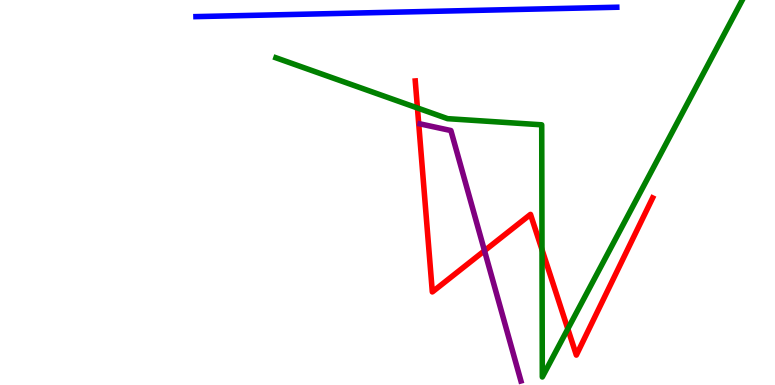[{'lines': ['blue', 'red'], 'intersections': []}, {'lines': ['green', 'red'], 'intersections': [{'x': 5.39, 'y': 7.2}, {'x': 6.99, 'y': 3.51}, {'x': 7.33, 'y': 1.46}]}, {'lines': ['purple', 'red'], 'intersections': [{'x': 6.25, 'y': 3.49}]}, {'lines': ['blue', 'green'], 'intersections': []}, {'lines': ['blue', 'purple'], 'intersections': []}, {'lines': ['green', 'purple'], 'intersections': []}]